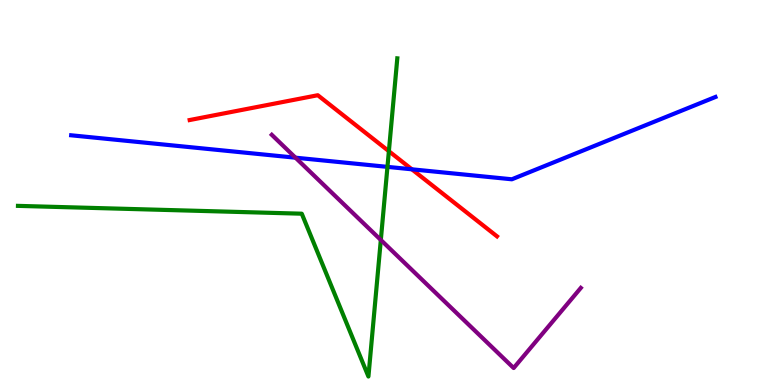[{'lines': ['blue', 'red'], 'intersections': [{'x': 5.31, 'y': 5.6}]}, {'lines': ['green', 'red'], 'intersections': [{'x': 5.02, 'y': 6.07}]}, {'lines': ['purple', 'red'], 'intersections': []}, {'lines': ['blue', 'green'], 'intersections': [{'x': 5.0, 'y': 5.67}]}, {'lines': ['blue', 'purple'], 'intersections': [{'x': 3.81, 'y': 5.9}]}, {'lines': ['green', 'purple'], 'intersections': [{'x': 4.91, 'y': 3.77}]}]